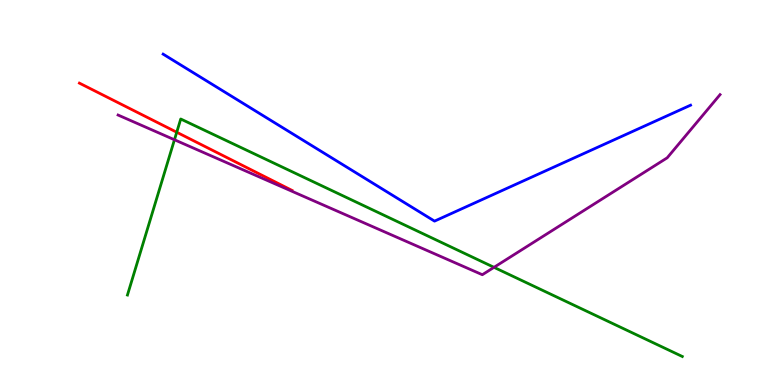[{'lines': ['blue', 'red'], 'intersections': []}, {'lines': ['green', 'red'], 'intersections': [{'x': 2.28, 'y': 6.57}]}, {'lines': ['purple', 'red'], 'intersections': []}, {'lines': ['blue', 'green'], 'intersections': []}, {'lines': ['blue', 'purple'], 'intersections': []}, {'lines': ['green', 'purple'], 'intersections': [{'x': 2.25, 'y': 6.37}, {'x': 6.37, 'y': 3.06}]}]